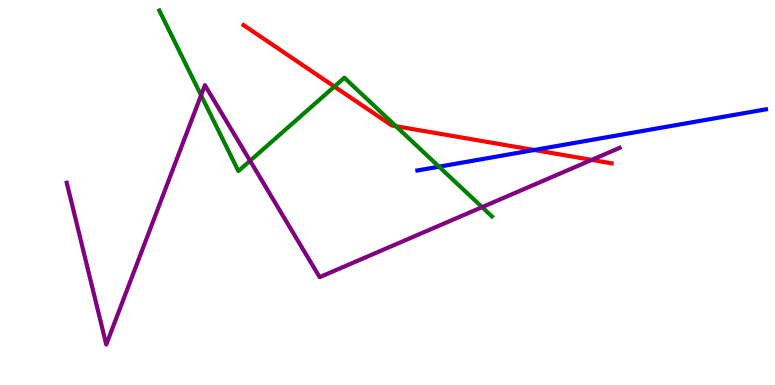[{'lines': ['blue', 'red'], 'intersections': [{'x': 6.89, 'y': 6.1}]}, {'lines': ['green', 'red'], 'intersections': [{'x': 4.31, 'y': 7.75}, {'x': 5.11, 'y': 6.72}]}, {'lines': ['purple', 'red'], 'intersections': [{'x': 7.63, 'y': 5.85}]}, {'lines': ['blue', 'green'], 'intersections': [{'x': 5.66, 'y': 5.67}]}, {'lines': ['blue', 'purple'], 'intersections': []}, {'lines': ['green', 'purple'], 'intersections': [{'x': 2.59, 'y': 7.53}, {'x': 3.23, 'y': 5.82}, {'x': 6.22, 'y': 4.62}]}]